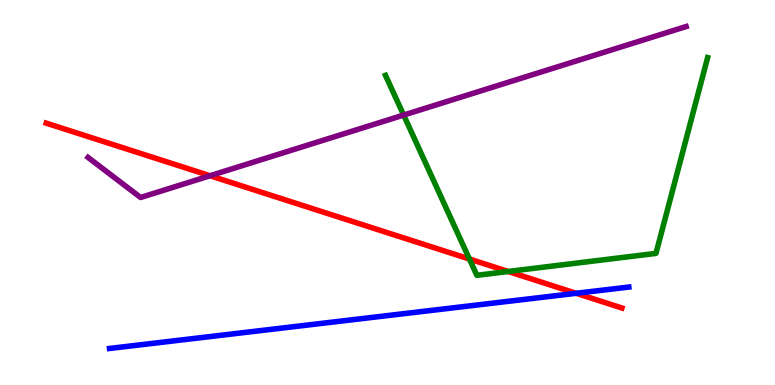[{'lines': ['blue', 'red'], 'intersections': [{'x': 7.43, 'y': 2.38}]}, {'lines': ['green', 'red'], 'intersections': [{'x': 6.06, 'y': 3.27}, {'x': 6.56, 'y': 2.95}]}, {'lines': ['purple', 'red'], 'intersections': [{'x': 2.71, 'y': 5.44}]}, {'lines': ['blue', 'green'], 'intersections': []}, {'lines': ['blue', 'purple'], 'intersections': []}, {'lines': ['green', 'purple'], 'intersections': [{'x': 5.21, 'y': 7.01}]}]